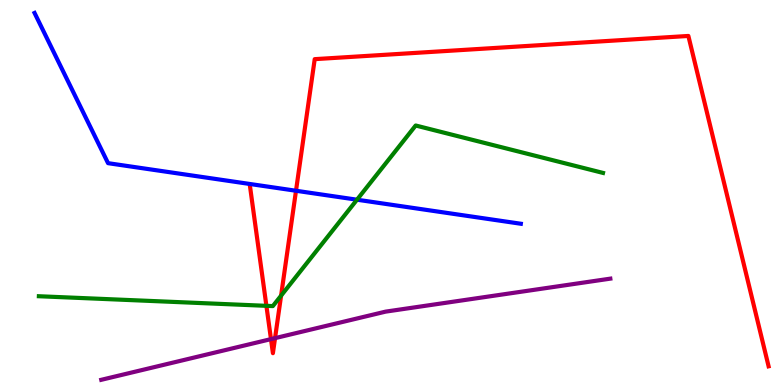[{'lines': ['blue', 'red'], 'intersections': [{'x': 3.82, 'y': 5.05}]}, {'lines': ['green', 'red'], 'intersections': [{'x': 3.44, 'y': 2.06}, {'x': 3.63, 'y': 2.32}]}, {'lines': ['purple', 'red'], 'intersections': [{'x': 3.5, 'y': 1.19}, {'x': 3.55, 'y': 1.22}]}, {'lines': ['blue', 'green'], 'intersections': [{'x': 4.61, 'y': 4.81}]}, {'lines': ['blue', 'purple'], 'intersections': []}, {'lines': ['green', 'purple'], 'intersections': []}]